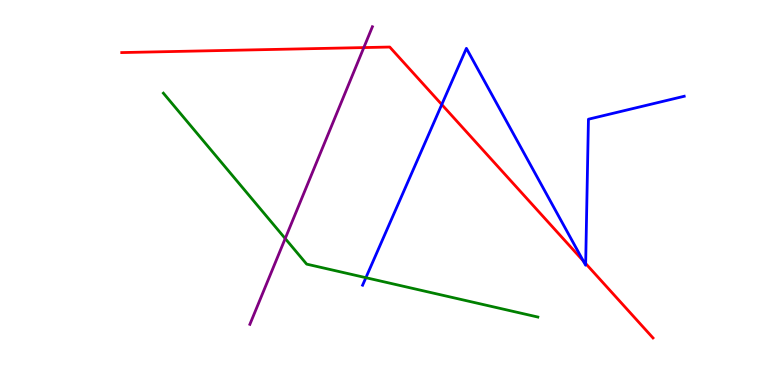[{'lines': ['blue', 'red'], 'intersections': [{'x': 5.7, 'y': 7.28}, {'x': 7.53, 'y': 3.23}, {'x': 7.56, 'y': 3.16}]}, {'lines': ['green', 'red'], 'intersections': []}, {'lines': ['purple', 'red'], 'intersections': [{'x': 4.69, 'y': 8.76}]}, {'lines': ['blue', 'green'], 'intersections': [{'x': 4.72, 'y': 2.79}]}, {'lines': ['blue', 'purple'], 'intersections': []}, {'lines': ['green', 'purple'], 'intersections': [{'x': 3.68, 'y': 3.8}]}]